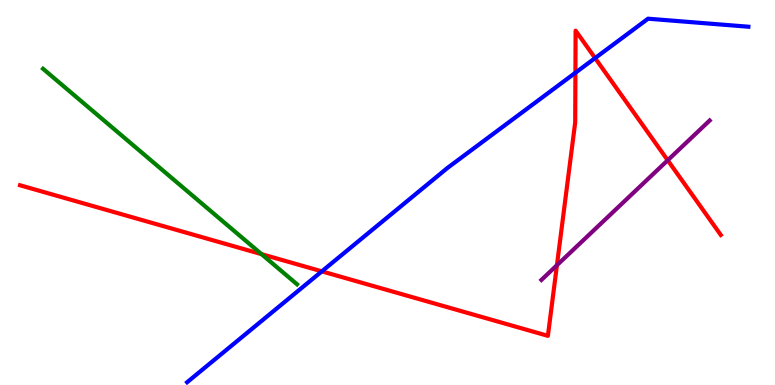[{'lines': ['blue', 'red'], 'intersections': [{'x': 4.15, 'y': 2.95}, {'x': 7.42, 'y': 8.11}, {'x': 7.68, 'y': 8.49}]}, {'lines': ['green', 'red'], 'intersections': [{'x': 3.37, 'y': 3.4}]}, {'lines': ['purple', 'red'], 'intersections': [{'x': 7.19, 'y': 3.11}, {'x': 8.62, 'y': 5.84}]}, {'lines': ['blue', 'green'], 'intersections': []}, {'lines': ['blue', 'purple'], 'intersections': []}, {'lines': ['green', 'purple'], 'intersections': []}]